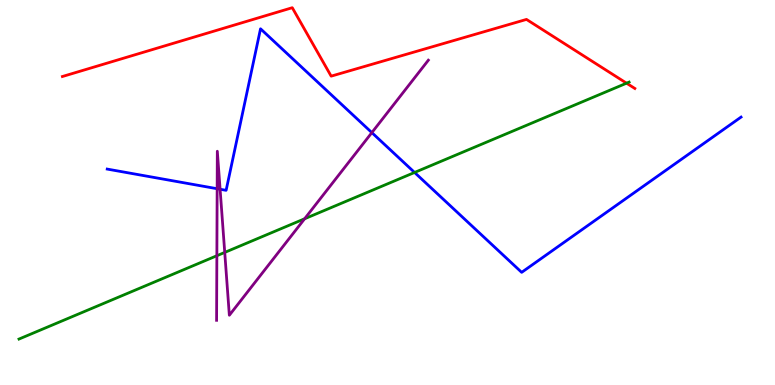[{'lines': ['blue', 'red'], 'intersections': []}, {'lines': ['green', 'red'], 'intersections': [{'x': 8.08, 'y': 7.84}]}, {'lines': ['purple', 'red'], 'intersections': []}, {'lines': ['blue', 'green'], 'intersections': [{'x': 5.35, 'y': 5.52}]}, {'lines': ['blue', 'purple'], 'intersections': [{'x': 2.8, 'y': 5.1}, {'x': 2.84, 'y': 5.08}, {'x': 4.8, 'y': 6.56}]}, {'lines': ['green', 'purple'], 'intersections': [{'x': 2.8, 'y': 3.36}, {'x': 2.9, 'y': 3.44}, {'x': 3.93, 'y': 4.32}]}]